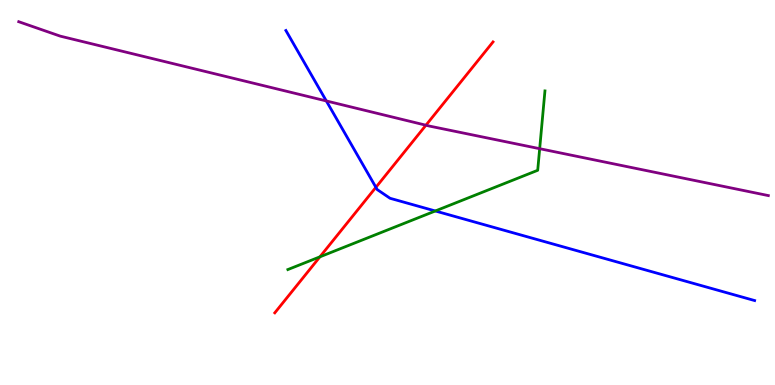[{'lines': ['blue', 'red'], 'intersections': [{'x': 4.85, 'y': 5.13}]}, {'lines': ['green', 'red'], 'intersections': [{'x': 4.13, 'y': 3.33}]}, {'lines': ['purple', 'red'], 'intersections': [{'x': 5.5, 'y': 6.75}]}, {'lines': ['blue', 'green'], 'intersections': [{'x': 5.62, 'y': 4.52}]}, {'lines': ['blue', 'purple'], 'intersections': [{'x': 4.21, 'y': 7.38}]}, {'lines': ['green', 'purple'], 'intersections': [{'x': 6.96, 'y': 6.14}]}]